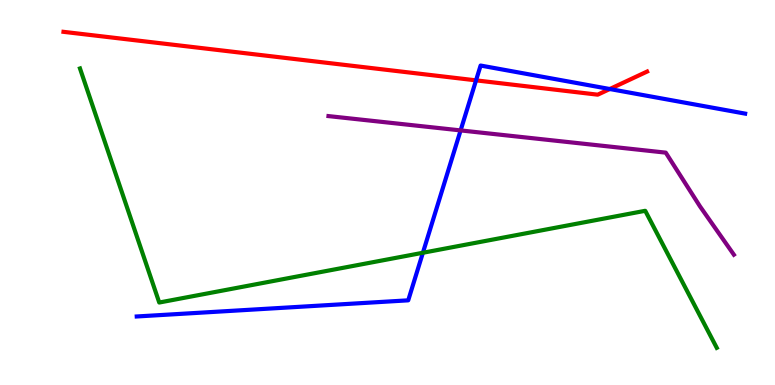[{'lines': ['blue', 'red'], 'intersections': [{'x': 6.14, 'y': 7.91}, {'x': 7.87, 'y': 7.69}]}, {'lines': ['green', 'red'], 'intersections': []}, {'lines': ['purple', 'red'], 'intersections': []}, {'lines': ['blue', 'green'], 'intersections': [{'x': 5.46, 'y': 3.43}]}, {'lines': ['blue', 'purple'], 'intersections': [{'x': 5.94, 'y': 6.61}]}, {'lines': ['green', 'purple'], 'intersections': []}]